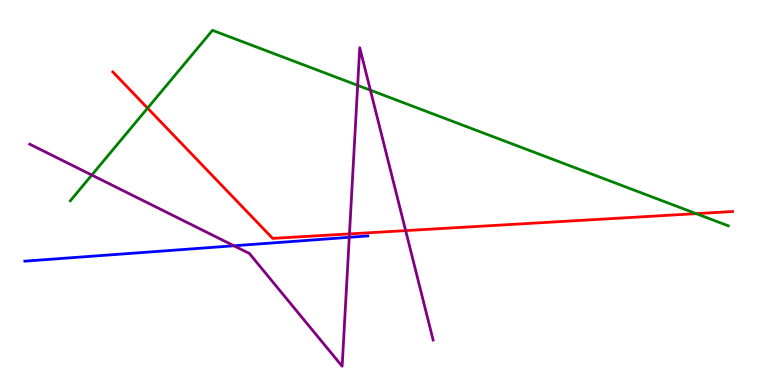[{'lines': ['blue', 'red'], 'intersections': []}, {'lines': ['green', 'red'], 'intersections': [{'x': 1.9, 'y': 7.19}, {'x': 8.98, 'y': 4.45}]}, {'lines': ['purple', 'red'], 'intersections': [{'x': 4.51, 'y': 3.92}, {'x': 5.23, 'y': 4.01}]}, {'lines': ['blue', 'green'], 'intersections': []}, {'lines': ['blue', 'purple'], 'intersections': [{'x': 3.02, 'y': 3.62}, {'x': 4.51, 'y': 3.84}]}, {'lines': ['green', 'purple'], 'intersections': [{'x': 1.18, 'y': 5.45}, {'x': 4.61, 'y': 7.78}, {'x': 4.78, 'y': 7.66}]}]